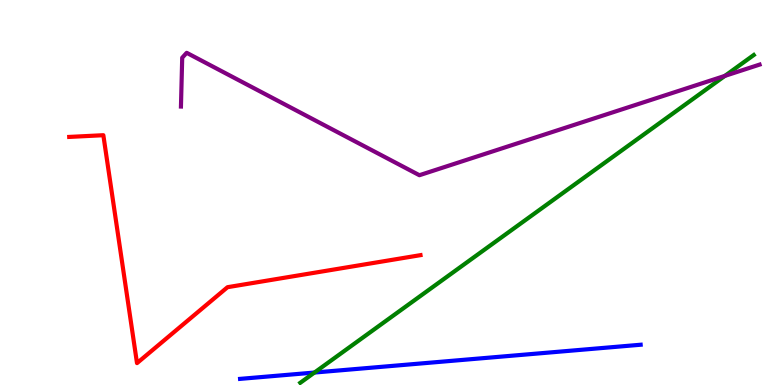[{'lines': ['blue', 'red'], 'intersections': []}, {'lines': ['green', 'red'], 'intersections': []}, {'lines': ['purple', 'red'], 'intersections': []}, {'lines': ['blue', 'green'], 'intersections': [{'x': 4.06, 'y': 0.324}]}, {'lines': ['blue', 'purple'], 'intersections': []}, {'lines': ['green', 'purple'], 'intersections': [{'x': 9.35, 'y': 8.03}]}]